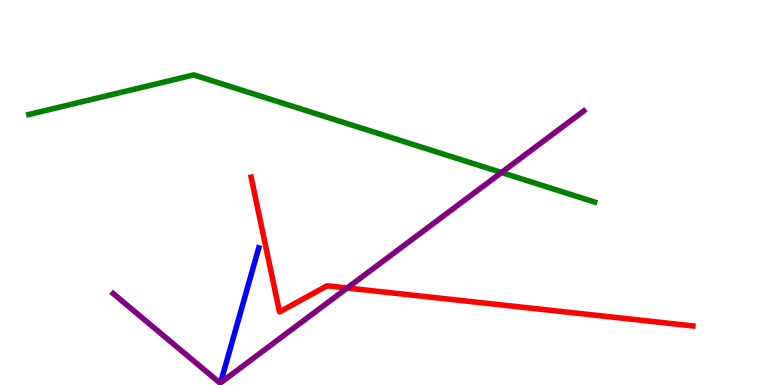[{'lines': ['blue', 'red'], 'intersections': []}, {'lines': ['green', 'red'], 'intersections': []}, {'lines': ['purple', 'red'], 'intersections': [{'x': 4.48, 'y': 2.52}]}, {'lines': ['blue', 'green'], 'intersections': []}, {'lines': ['blue', 'purple'], 'intersections': []}, {'lines': ['green', 'purple'], 'intersections': [{'x': 6.47, 'y': 5.52}]}]